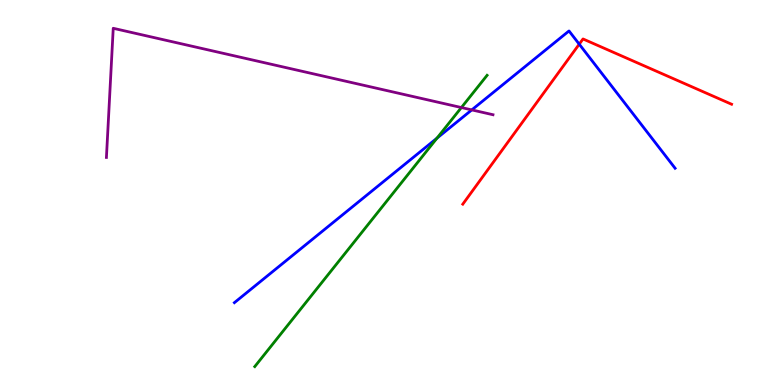[{'lines': ['blue', 'red'], 'intersections': [{'x': 7.47, 'y': 8.85}]}, {'lines': ['green', 'red'], 'intersections': []}, {'lines': ['purple', 'red'], 'intersections': []}, {'lines': ['blue', 'green'], 'intersections': [{'x': 5.64, 'y': 6.41}]}, {'lines': ['blue', 'purple'], 'intersections': [{'x': 6.09, 'y': 7.15}]}, {'lines': ['green', 'purple'], 'intersections': [{'x': 5.95, 'y': 7.21}]}]